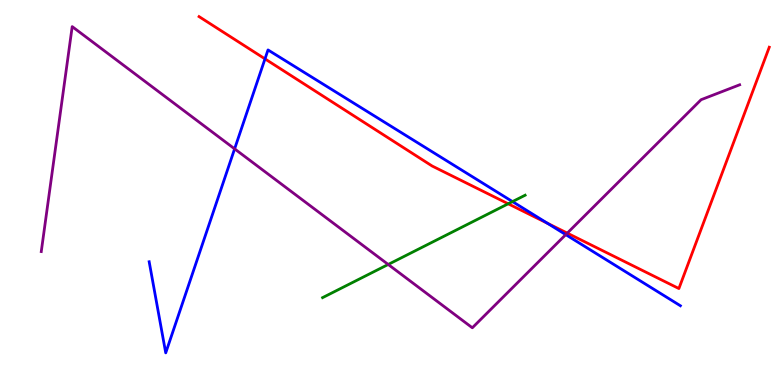[{'lines': ['blue', 'red'], 'intersections': [{'x': 3.42, 'y': 8.47}, {'x': 7.06, 'y': 4.2}]}, {'lines': ['green', 'red'], 'intersections': [{'x': 6.56, 'y': 4.71}]}, {'lines': ['purple', 'red'], 'intersections': [{'x': 7.32, 'y': 3.94}]}, {'lines': ['blue', 'green'], 'intersections': [{'x': 6.61, 'y': 4.76}]}, {'lines': ['blue', 'purple'], 'intersections': [{'x': 3.03, 'y': 6.13}, {'x': 7.3, 'y': 3.91}]}, {'lines': ['green', 'purple'], 'intersections': [{'x': 5.01, 'y': 3.13}]}]